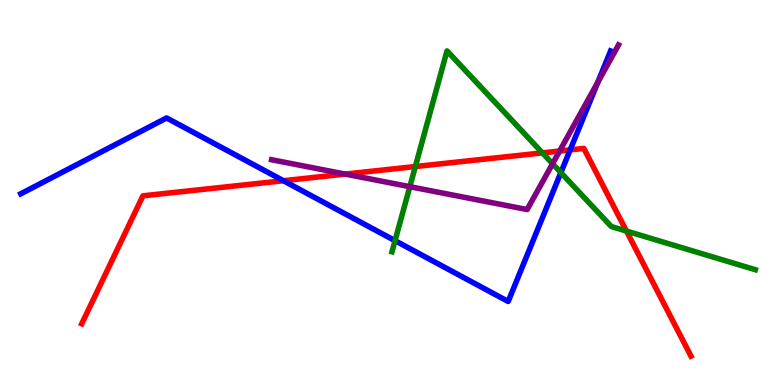[{'lines': ['blue', 'red'], 'intersections': [{'x': 3.66, 'y': 5.31}, {'x': 7.36, 'y': 6.11}]}, {'lines': ['green', 'red'], 'intersections': [{'x': 5.36, 'y': 5.67}, {'x': 7.0, 'y': 6.03}, {'x': 8.08, 'y': 4.0}]}, {'lines': ['purple', 'red'], 'intersections': [{'x': 4.45, 'y': 5.48}, {'x': 7.22, 'y': 6.08}]}, {'lines': ['blue', 'green'], 'intersections': [{'x': 5.1, 'y': 3.75}, {'x': 7.24, 'y': 5.52}]}, {'lines': ['blue', 'purple'], 'intersections': [{'x': 7.71, 'y': 7.86}]}, {'lines': ['green', 'purple'], 'intersections': [{'x': 5.29, 'y': 5.15}, {'x': 7.13, 'y': 5.75}]}]